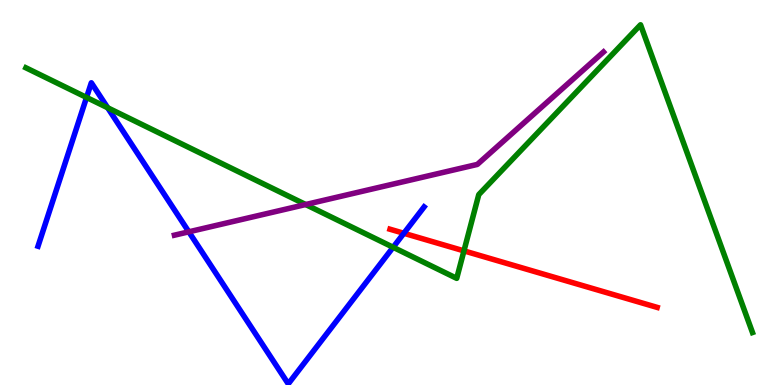[{'lines': ['blue', 'red'], 'intersections': [{'x': 5.21, 'y': 3.94}]}, {'lines': ['green', 'red'], 'intersections': [{'x': 5.99, 'y': 3.48}]}, {'lines': ['purple', 'red'], 'intersections': []}, {'lines': ['blue', 'green'], 'intersections': [{'x': 1.12, 'y': 7.47}, {'x': 1.39, 'y': 7.2}, {'x': 5.07, 'y': 3.58}]}, {'lines': ['blue', 'purple'], 'intersections': [{'x': 2.44, 'y': 3.98}]}, {'lines': ['green', 'purple'], 'intersections': [{'x': 3.94, 'y': 4.69}]}]